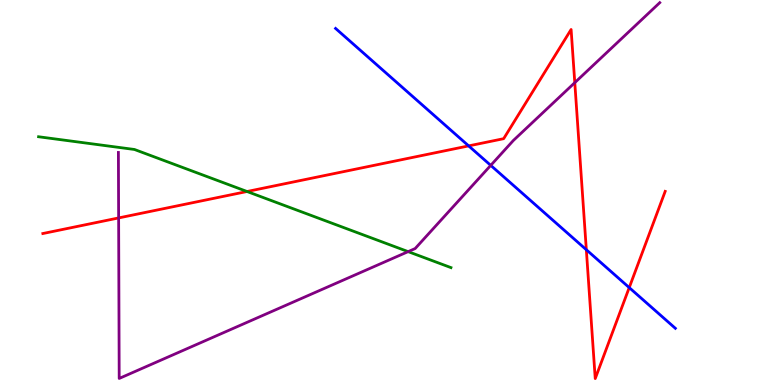[{'lines': ['blue', 'red'], 'intersections': [{'x': 6.05, 'y': 6.21}, {'x': 7.57, 'y': 3.51}, {'x': 8.12, 'y': 2.53}]}, {'lines': ['green', 'red'], 'intersections': [{'x': 3.19, 'y': 5.03}]}, {'lines': ['purple', 'red'], 'intersections': [{'x': 1.53, 'y': 4.34}, {'x': 7.42, 'y': 7.85}]}, {'lines': ['blue', 'green'], 'intersections': []}, {'lines': ['blue', 'purple'], 'intersections': [{'x': 6.33, 'y': 5.7}]}, {'lines': ['green', 'purple'], 'intersections': [{'x': 5.27, 'y': 3.46}]}]